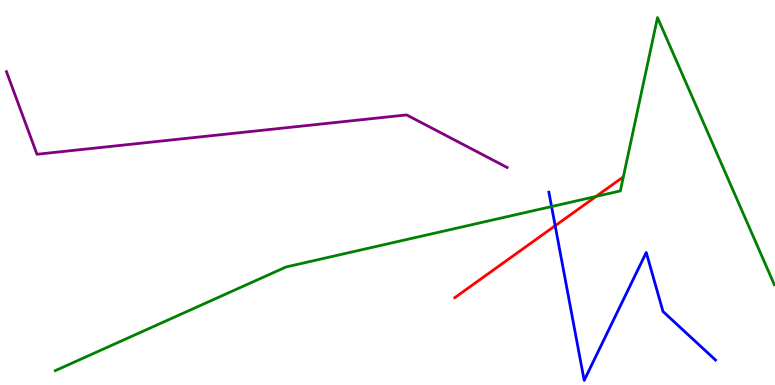[{'lines': ['blue', 'red'], 'intersections': [{'x': 7.16, 'y': 4.14}]}, {'lines': ['green', 'red'], 'intersections': [{'x': 7.69, 'y': 4.9}]}, {'lines': ['purple', 'red'], 'intersections': []}, {'lines': ['blue', 'green'], 'intersections': [{'x': 7.12, 'y': 4.63}]}, {'lines': ['blue', 'purple'], 'intersections': []}, {'lines': ['green', 'purple'], 'intersections': []}]